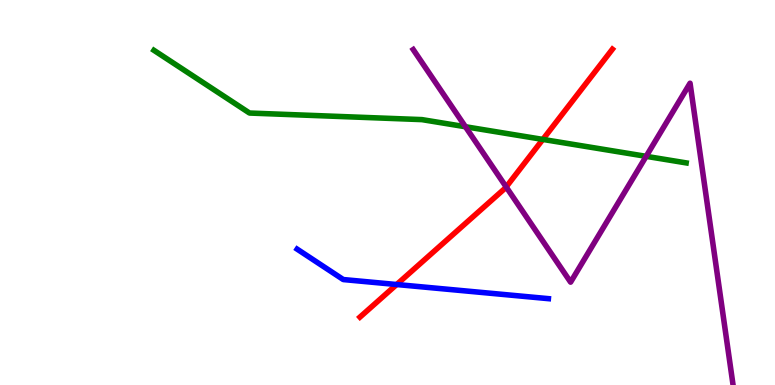[{'lines': ['blue', 'red'], 'intersections': [{'x': 5.12, 'y': 2.61}]}, {'lines': ['green', 'red'], 'intersections': [{'x': 7.0, 'y': 6.38}]}, {'lines': ['purple', 'red'], 'intersections': [{'x': 6.53, 'y': 5.14}]}, {'lines': ['blue', 'green'], 'intersections': []}, {'lines': ['blue', 'purple'], 'intersections': []}, {'lines': ['green', 'purple'], 'intersections': [{'x': 6.01, 'y': 6.71}, {'x': 8.34, 'y': 5.94}]}]